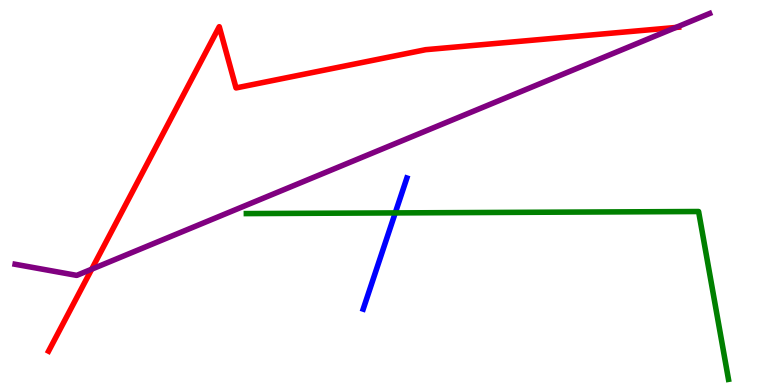[{'lines': ['blue', 'red'], 'intersections': []}, {'lines': ['green', 'red'], 'intersections': []}, {'lines': ['purple', 'red'], 'intersections': [{'x': 1.18, 'y': 3.01}, {'x': 8.72, 'y': 9.29}]}, {'lines': ['blue', 'green'], 'intersections': [{'x': 5.1, 'y': 4.47}]}, {'lines': ['blue', 'purple'], 'intersections': []}, {'lines': ['green', 'purple'], 'intersections': []}]